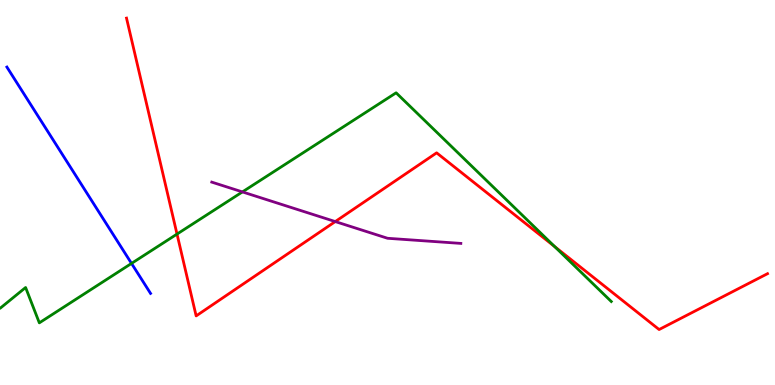[{'lines': ['blue', 'red'], 'intersections': []}, {'lines': ['green', 'red'], 'intersections': [{'x': 2.28, 'y': 3.92}, {'x': 7.16, 'y': 3.6}]}, {'lines': ['purple', 'red'], 'intersections': [{'x': 4.33, 'y': 4.24}]}, {'lines': ['blue', 'green'], 'intersections': [{'x': 1.7, 'y': 3.16}]}, {'lines': ['blue', 'purple'], 'intersections': []}, {'lines': ['green', 'purple'], 'intersections': [{'x': 3.13, 'y': 5.02}]}]